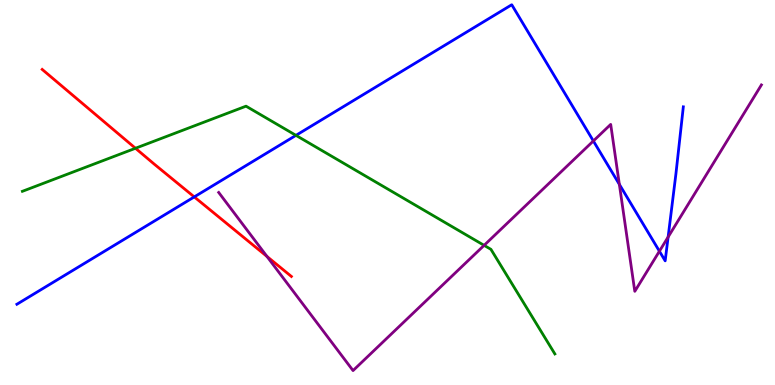[{'lines': ['blue', 'red'], 'intersections': [{'x': 2.51, 'y': 4.89}]}, {'lines': ['green', 'red'], 'intersections': [{'x': 1.75, 'y': 6.15}]}, {'lines': ['purple', 'red'], 'intersections': [{'x': 3.44, 'y': 3.34}]}, {'lines': ['blue', 'green'], 'intersections': [{'x': 3.82, 'y': 6.48}]}, {'lines': ['blue', 'purple'], 'intersections': [{'x': 7.66, 'y': 6.34}, {'x': 7.99, 'y': 5.21}, {'x': 8.51, 'y': 3.47}, {'x': 8.62, 'y': 3.84}]}, {'lines': ['green', 'purple'], 'intersections': [{'x': 6.25, 'y': 3.63}]}]